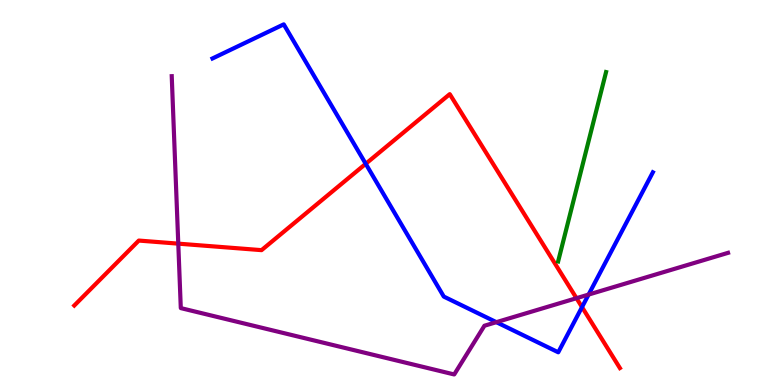[{'lines': ['blue', 'red'], 'intersections': [{'x': 4.72, 'y': 5.75}, {'x': 7.51, 'y': 2.02}]}, {'lines': ['green', 'red'], 'intersections': []}, {'lines': ['purple', 'red'], 'intersections': [{'x': 2.3, 'y': 3.67}, {'x': 7.44, 'y': 2.25}]}, {'lines': ['blue', 'green'], 'intersections': []}, {'lines': ['blue', 'purple'], 'intersections': [{'x': 6.4, 'y': 1.63}, {'x': 7.59, 'y': 2.35}]}, {'lines': ['green', 'purple'], 'intersections': []}]